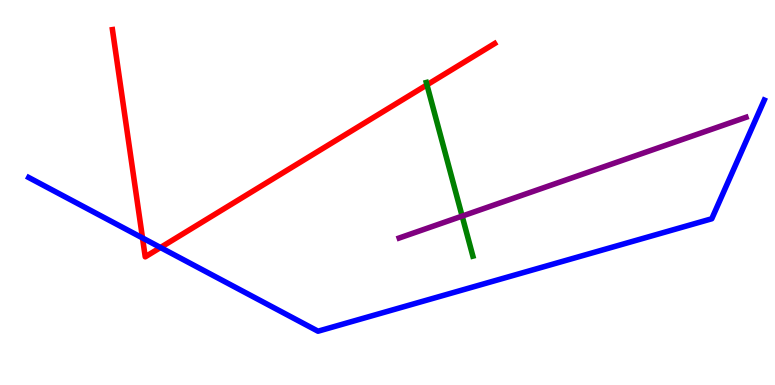[{'lines': ['blue', 'red'], 'intersections': [{'x': 1.84, 'y': 3.82}, {'x': 2.07, 'y': 3.57}]}, {'lines': ['green', 'red'], 'intersections': [{'x': 5.51, 'y': 7.8}]}, {'lines': ['purple', 'red'], 'intersections': []}, {'lines': ['blue', 'green'], 'intersections': []}, {'lines': ['blue', 'purple'], 'intersections': []}, {'lines': ['green', 'purple'], 'intersections': [{'x': 5.96, 'y': 4.39}]}]